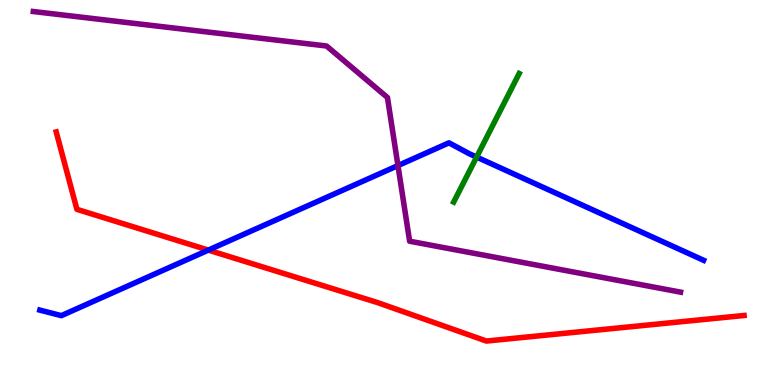[{'lines': ['blue', 'red'], 'intersections': [{'x': 2.69, 'y': 3.5}]}, {'lines': ['green', 'red'], 'intersections': []}, {'lines': ['purple', 'red'], 'intersections': []}, {'lines': ['blue', 'green'], 'intersections': [{'x': 6.15, 'y': 5.92}]}, {'lines': ['blue', 'purple'], 'intersections': [{'x': 5.13, 'y': 5.7}]}, {'lines': ['green', 'purple'], 'intersections': []}]